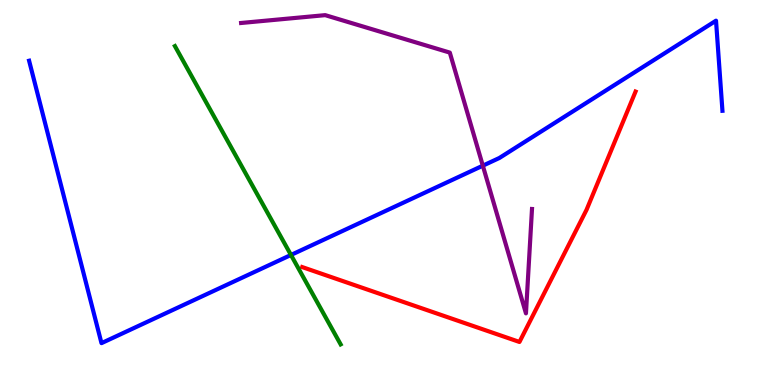[{'lines': ['blue', 'red'], 'intersections': []}, {'lines': ['green', 'red'], 'intersections': []}, {'lines': ['purple', 'red'], 'intersections': []}, {'lines': ['blue', 'green'], 'intersections': [{'x': 3.75, 'y': 3.38}]}, {'lines': ['blue', 'purple'], 'intersections': [{'x': 6.23, 'y': 5.7}]}, {'lines': ['green', 'purple'], 'intersections': []}]